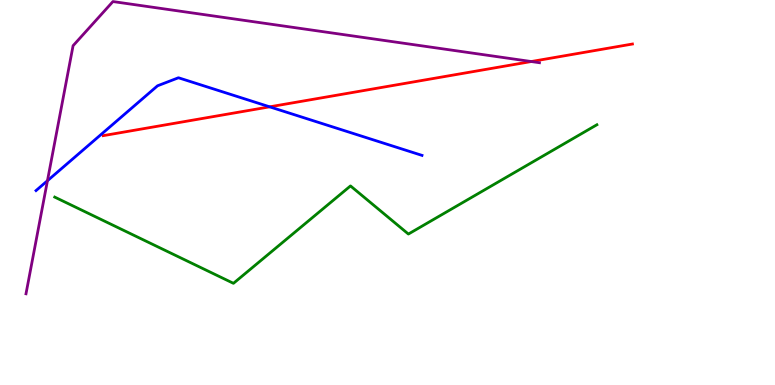[{'lines': ['blue', 'red'], 'intersections': [{'x': 3.48, 'y': 7.23}]}, {'lines': ['green', 'red'], 'intersections': []}, {'lines': ['purple', 'red'], 'intersections': [{'x': 6.86, 'y': 8.4}]}, {'lines': ['blue', 'green'], 'intersections': []}, {'lines': ['blue', 'purple'], 'intersections': [{'x': 0.612, 'y': 5.31}]}, {'lines': ['green', 'purple'], 'intersections': []}]